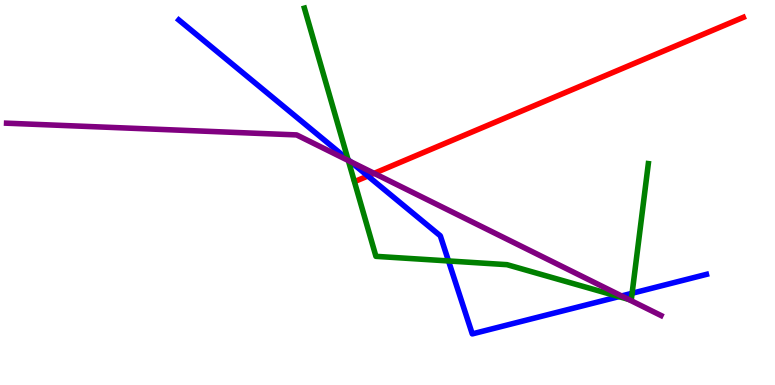[{'lines': ['blue', 'red'], 'intersections': [{'x': 4.75, 'y': 5.43}]}, {'lines': ['green', 'red'], 'intersections': []}, {'lines': ['purple', 'red'], 'intersections': [{'x': 4.83, 'y': 5.5}]}, {'lines': ['blue', 'green'], 'intersections': [{'x': 4.49, 'y': 5.85}, {'x': 5.79, 'y': 3.22}, {'x': 7.99, 'y': 2.3}, {'x': 8.16, 'y': 2.38}]}, {'lines': ['blue', 'purple'], 'intersections': [{'x': 4.52, 'y': 5.8}, {'x': 8.02, 'y': 2.31}]}, {'lines': ['green', 'purple'], 'intersections': [{'x': 4.49, 'y': 5.83}, {'x': 8.11, 'y': 2.23}]}]